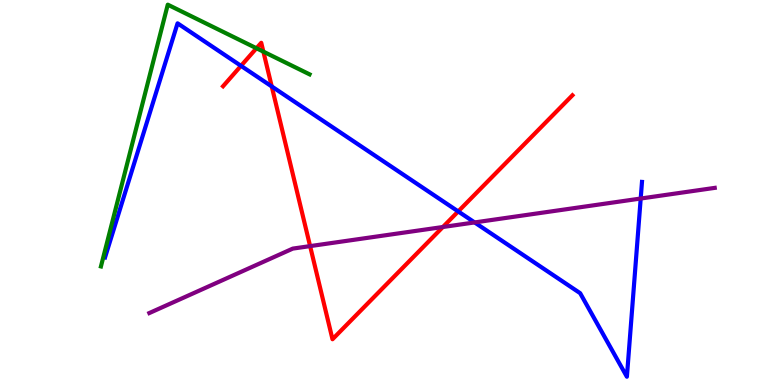[{'lines': ['blue', 'red'], 'intersections': [{'x': 3.11, 'y': 8.29}, {'x': 3.51, 'y': 7.75}, {'x': 5.91, 'y': 4.51}]}, {'lines': ['green', 'red'], 'intersections': [{'x': 3.31, 'y': 8.75}, {'x': 3.4, 'y': 8.66}]}, {'lines': ['purple', 'red'], 'intersections': [{'x': 4.0, 'y': 3.61}, {'x': 5.71, 'y': 4.1}]}, {'lines': ['blue', 'green'], 'intersections': []}, {'lines': ['blue', 'purple'], 'intersections': [{'x': 6.12, 'y': 4.22}, {'x': 8.27, 'y': 4.84}]}, {'lines': ['green', 'purple'], 'intersections': []}]